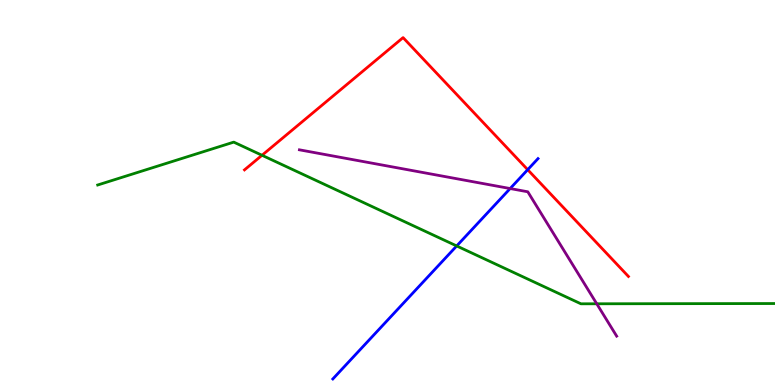[{'lines': ['blue', 'red'], 'intersections': [{'x': 6.81, 'y': 5.59}]}, {'lines': ['green', 'red'], 'intersections': [{'x': 3.38, 'y': 5.97}]}, {'lines': ['purple', 'red'], 'intersections': []}, {'lines': ['blue', 'green'], 'intersections': [{'x': 5.89, 'y': 3.61}]}, {'lines': ['blue', 'purple'], 'intersections': [{'x': 6.58, 'y': 5.1}]}, {'lines': ['green', 'purple'], 'intersections': [{'x': 7.7, 'y': 2.11}]}]